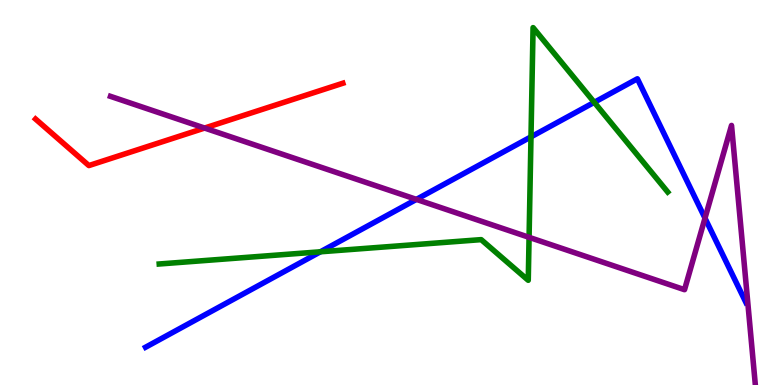[{'lines': ['blue', 'red'], 'intersections': []}, {'lines': ['green', 'red'], 'intersections': []}, {'lines': ['purple', 'red'], 'intersections': [{'x': 2.64, 'y': 6.67}]}, {'lines': ['blue', 'green'], 'intersections': [{'x': 4.13, 'y': 3.46}, {'x': 6.85, 'y': 6.45}, {'x': 7.67, 'y': 7.34}]}, {'lines': ['blue', 'purple'], 'intersections': [{'x': 5.37, 'y': 4.82}, {'x': 9.1, 'y': 4.33}]}, {'lines': ['green', 'purple'], 'intersections': [{'x': 6.83, 'y': 3.84}]}]